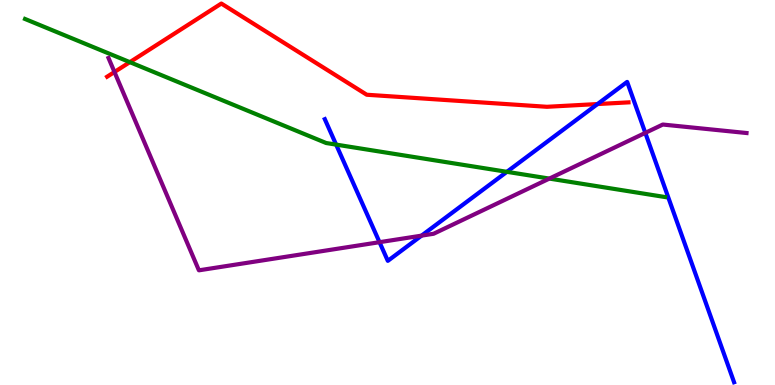[{'lines': ['blue', 'red'], 'intersections': [{'x': 7.71, 'y': 7.3}]}, {'lines': ['green', 'red'], 'intersections': [{'x': 1.68, 'y': 8.39}]}, {'lines': ['purple', 'red'], 'intersections': [{'x': 1.48, 'y': 8.13}]}, {'lines': ['blue', 'green'], 'intersections': [{'x': 4.34, 'y': 6.24}, {'x': 6.54, 'y': 5.54}]}, {'lines': ['blue', 'purple'], 'intersections': [{'x': 4.9, 'y': 3.71}, {'x': 5.44, 'y': 3.88}, {'x': 8.33, 'y': 6.55}]}, {'lines': ['green', 'purple'], 'intersections': [{'x': 7.09, 'y': 5.36}]}]